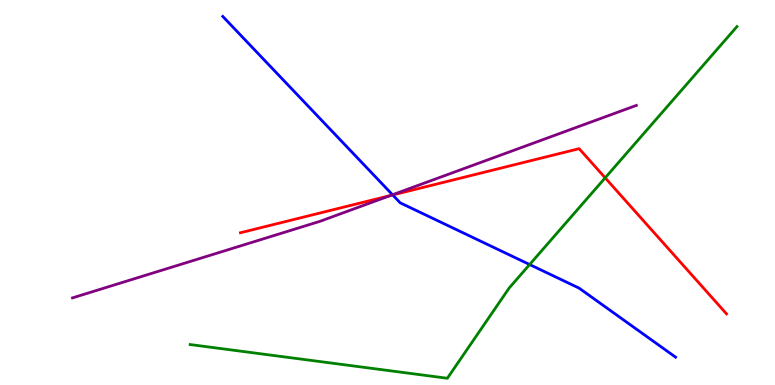[{'lines': ['blue', 'red'], 'intersections': [{'x': 5.07, 'y': 4.94}]}, {'lines': ['green', 'red'], 'intersections': [{'x': 7.81, 'y': 5.38}]}, {'lines': ['purple', 'red'], 'intersections': [{'x': 5.04, 'y': 4.92}]}, {'lines': ['blue', 'green'], 'intersections': [{'x': 6.83, 'y': 3.13}]}, {'lines': ['blue', 'purple'], 'intersections': [{'x': 5.06, 'y': 4.94}]}, {'lines': ['green', 'purple'], 'intersections': []}]